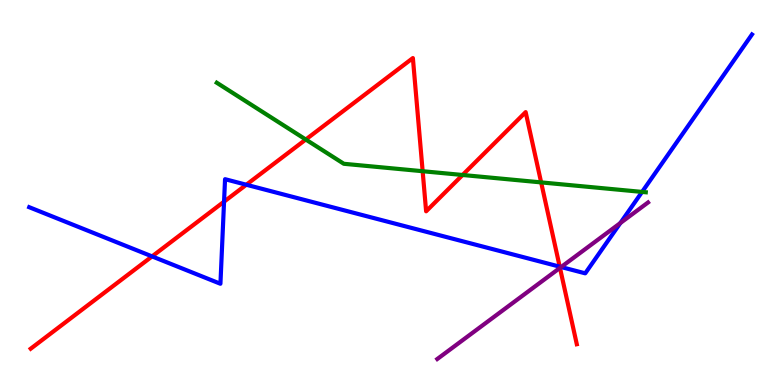[{'lines': ['blue', 'red'], 'intersections': [{'x': 1.96, 'y': 3.34}, {'x': 2.89, 'y': 4.76}, {'x': 3.18, 'y': 5.2}, {'x': 7.22, 'y': 3.07}]}, {'lines': ['green', 'red'], 'intersections': [{'x': 3.95, 'y': 6.38}, {'x': 5.45, 'y': 5.55}, {'x': 5.97, 'y': 5.45}, {'x': 6.98, 'y': 5.26}]}, {'lines': ['purple', 'red'], 'intersections': [{'x': 7.23, 'y': 3.04}]}, {'lines': ['blue', 'green'], 'intersections': [{'x': 8.28, 'y': 5.02}]}, {'lines': ['blue', 'purple'], 'intersections': [{'x': 7.24, 'y': 3.06}, {'x': 8.0, 'y': 4.21}]}, {'lines': ['green', 'purple'], 'intersections': []}]